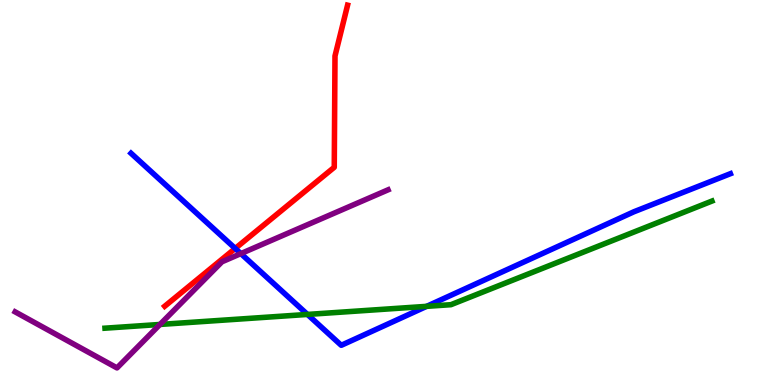[{'lines': ['blue', 'red'], 'intersections': [{'x': 3.04, 'y': 3.55}]}, {'lines': ['green', 'red'], 'intersections': []}, {'lines': ['purple', 'red'], 'intersections': []}, {'lines': ['blue', 'green'], 'intersections': [{'x': 3.97, 'y': 1.83}, {'x': 5.51, 'y': 2.04}]}, {'lines': ['blue', 'purple'], 'intersections': [{'x': 3.11, 'y': 3.41}]}, {'lines': ['green', 'purple'], 'intersections': [{'x': 2.06, 'y': 1.57}]}]